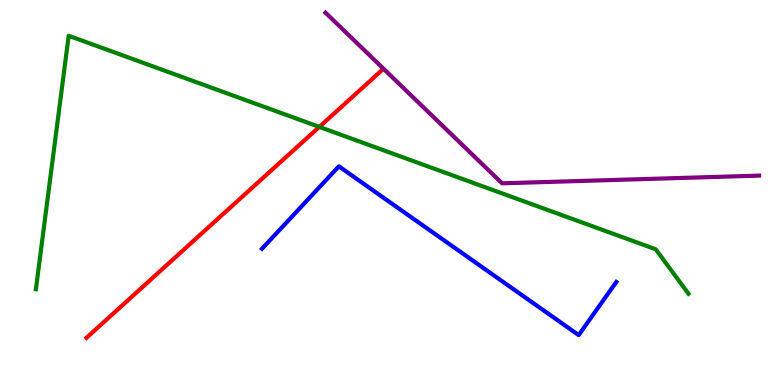[{'lines': ['blue', 'red'], 'intersections': []}, {'lines': ['green', 'red'], 'intersections': [{'x': 4.12, 'y': 6.7}]}, {'lines': ['purple', 'red'], 'intersections': []}, {'lines': ['blue', 'green'], 'intersections': []}, {'lines': ['blue', 'purple'], 'intersections': []}, {'lines': ['green', 'purple'], 'intersections': []}]